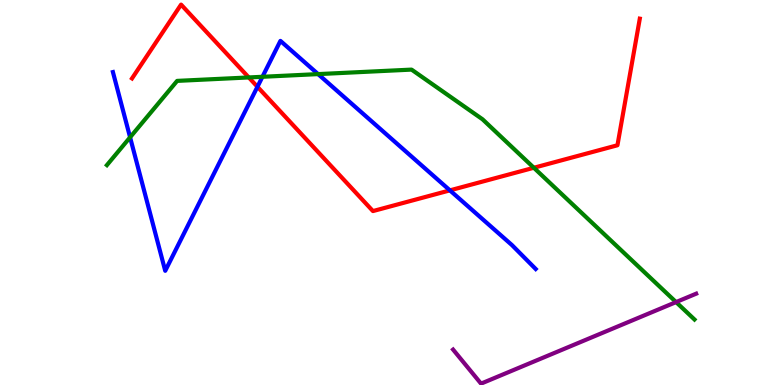[{'lines': ['blue', 'red'], 'intersections': [{'x': 3.32, 'y': 7.75}, {'x': 5.81, 'y': 5.06}]}, {'lines': ['green', 'red'], 'intersections': [{'x': 3.21, 'y': 7.99}, {'x': 6.89, 'y': 5.64}]}, {'lines': ['purple', 'red'], 'intersections': []}, {'lines': ['blue', 'green'], 'intersections': [{'x': 1.68, 'y': 6.43}, {'x': 3.39, 'y': 8.01}, {'x': 4.1, 'y': 8.08}]}, {'lines': ['blue', 'purple'], 'intersections': []}, {'lines': ['green', 'purple'], 'intersections': [{'x': 8.72, 'y': 2.15}]}]